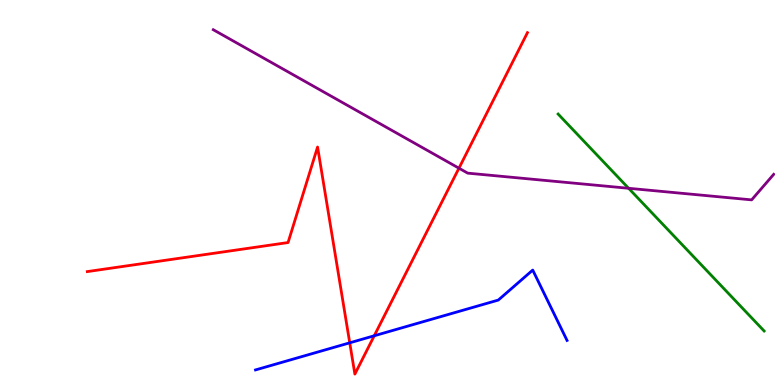[{'lines': ['blue', 'red'], 'intersections': [{'x': 4.51, 'y': 1.1}, {'x': 4.83, 'y': 1.28}]}, {'lines': ['green', 'red'], 'intersections': []}, {'lines': ['purple', 'red'], 'intersections': [{'x': 5.92, 'y': 5.63}]}, {'lines': ['blue', 'green'], 'intersections': []}, {'lines': ['blue', 'purple'], 'intersections': []}, {'lines': ['green', 'purple'], 'intersections': [{'x': 8.11, 'y': 5.11}]}]